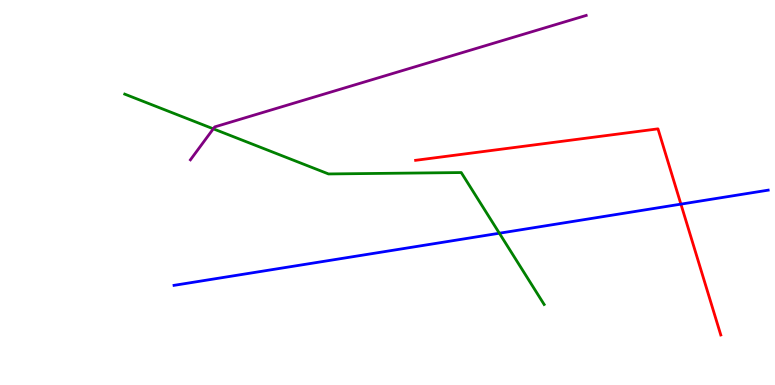[{'lines': ['blue', 'red'], 'intersections': [{'x': 8.79, 'y': 4.7}]}, {'lines': ['green', 'red'], 'intersections': []}, {'lines': ['purple', 'red'], 'intersections': []}, {'lines': ['blue', 'green'], 'intersections': [{'x': 6.44, 'y': 3.94}]}, {'lines': ['blue', 'purple'], 'intersections': []}, {'lines': ['green', 'purple'], 'intersections': [{'x': 2.75, 'y': 6.65}]}]